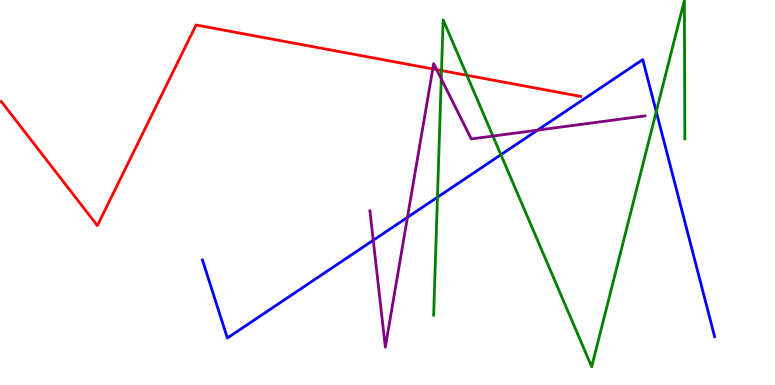[{'lines': ['blue', 'red'], 'intersections': []}, {'lines': ['green', 'red'], 'intersections': [{'x': 5.7, 'y': 8.17}, {'x': 6.02, 'y': 8.04}]}, {'lines': ['purple', 'red'], 'intersections': [{'x': 5.58, 'y': 8.21}, {'x': 5.63, 'y': 8.19}]}, {'lines': ['blue', 'green'], 'intersections': [{'x': 5.64, 'y': 4.88}, {'x': 6.46, 'y': 5.98}, {'x': 8.47, 'y': 7.1}]}, {'lines': ['blue', 'purple'], 'intersections': [{'x': 4.82, 'y': 3.76}, {'x': 5.26, 'y': 4.35}, {'x': 6.94, 'y': 6.62}]}, {'lines': ['green', 'purple'], 'intersections': [{'x': 5.69, 'y': 7.95}, {'x': 6.36, 'y': 6.47}]}]